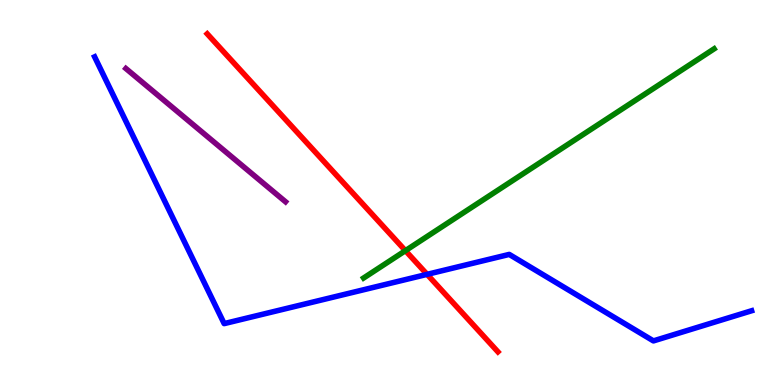[{'lines': ['blue', 'red'], 'intersections': [{'x': 5.51, 'y': 2.87}]}, {'lines': ['green', 'red'], 'intersections': [{'x': 5.23, 'y': 3.49}]}, {'lines': ['purple', 'red'], 'intersections': []}, {'lines': ['blue', 'green'], 'intersections': []}, {'lines': ['blue', 'purple'], 'intersections': []}, {'lines': ['green', 'purple'], 'intersections': []}]